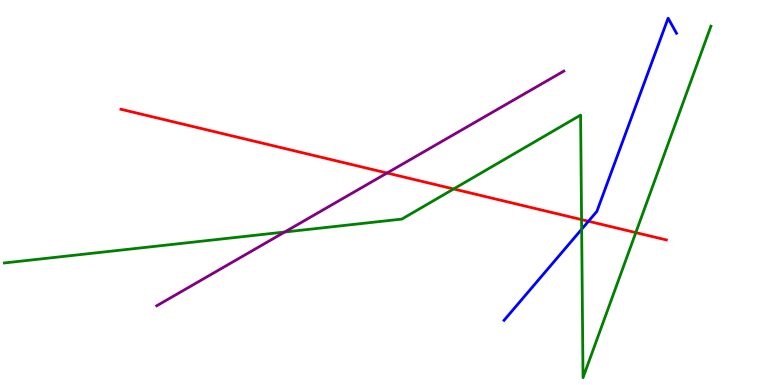[{'lines': ['blue', 'red'], 'intersections': [{'x': 7.59, 'y': 4.25}]}, {'lines': ['green', 'red'], 'intersections': [{'x': 5.85, 'y': 5.09}, {'x': 7.5, 'y': 4.3}, {'x': 8.2, 'y': 3.96}]}, {'lines': ['purple', 'red'], 'intersections': [{'x': 4.99, 'y': 5.51}]}, {'lines': ['blue', 'green'], 'intersections': [{'x': 7.51, 'y': 4.05}]}, {'lines': ['blue', 'purple'], 'intersections': []}, {'lines': ['green', 'purple'], 'intersections': [{'x': 3.67, 'y': 3.97}]}]